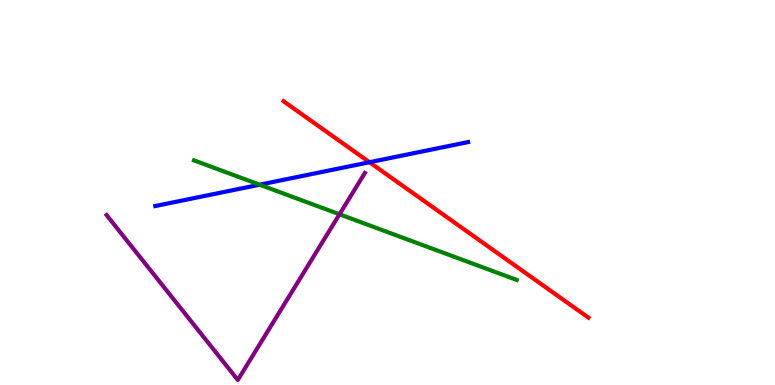[{'lines': ['blue', 'red'], 'intersections': [{'x': 4.77, 'y': 5.79}]}, {'lines': ['green', 'red'], 'intersections': []}, {'lines': ['purple', 'red'], 'intersections': []}, {'lines': ['blue', 'green'], 'intersections': [{'x': 3.35, 'y': 5.2}]}, {'lines': ['blue', 'purple'], 'intersections': []}, {'lines': ['green', 'purple'], 'intersections': [{'x': 4.38, 'y': 4.43}]}]